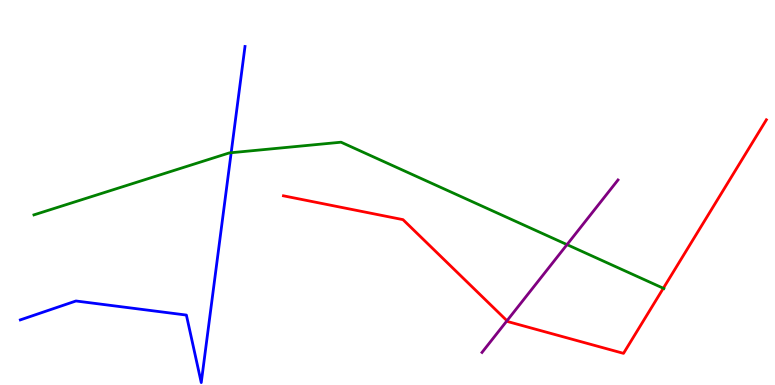[{'lines': ['blue', 'red'], 'intersections': []}, {'lines': ['green', 'red'], 'intersections': [{'x': 8.56, 'y': 2.51}]}, {'lines': ['purple', 'red'], 'intersections': [{'x': 6.54, 'y': 1.67}]}, {'lines': ['blue', 'green'], 'intersections': [{'x': 2.98, 'y': 6.03}]}, {'lines': ['blue', 'purple'], 'intersections': []}, {'lines': ['green', 'purple'], 'intersections': [{'x': 7.32, 'y': 3.65}]}]